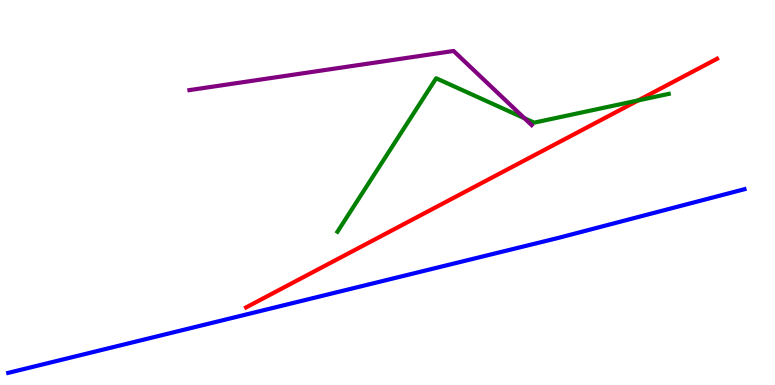[{'lines': ['blue', 'red'], 'intersections': []}, {'lines': ['green', 'red'], 'intersections': [{'x': 8.23, 'y': 7.39}]}, {'lines': ['purple', 'red'], 'intersections': []}, {'lines': ['blue', 'green'], 'intersections': []}, {'lines': ['blue', 'purple'], 'intersections': []}, {'lines': ['green', 'purple'], 'intersections': [{'x': 6.77, 'y': 6.93}]}]